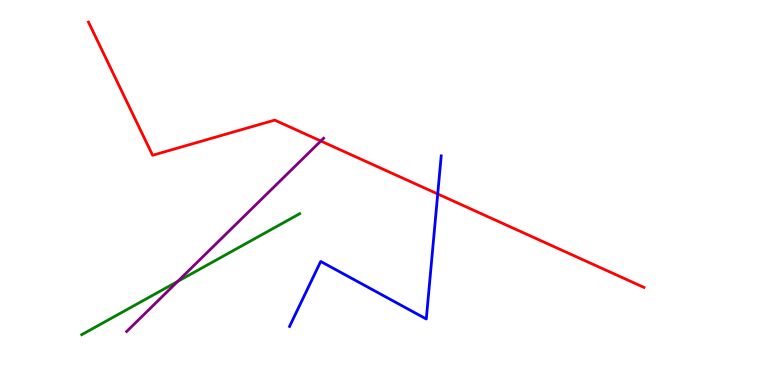[{'lines': ['blue', 'red'], 'intersections': [{'x': 5.65, 'y': 4.96}]}, {'lines': ['green', 'red'], 'intersections': []}, {'lines': ['purple', 'red'], 'intersections': [{'x': 4.14, 'y': 6.34}]}, {'lines': ['blue', 'green'], 'intersections': []}, {'lines': ['blue', 'purple'], 'intersections': []}, {'lines': ['green', 'purple'], 'intersections': [{'x': 2.29, 'y': 2.69}]}]